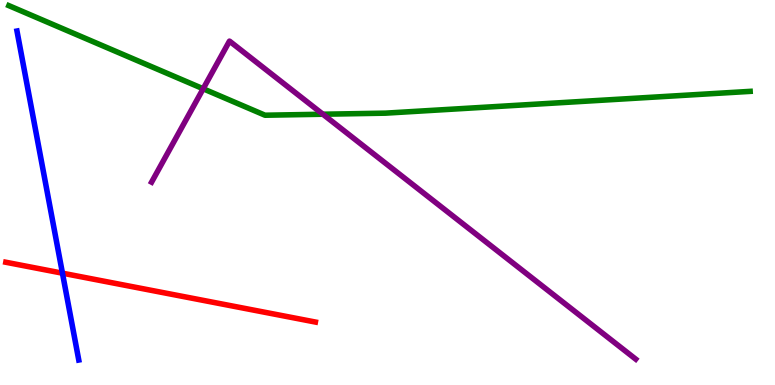[{'lines': ['blue', 'red'], 'intersections': [{'x': 0.806, 'y': 2.9}]}, {'lines': ['green', 'red'], 'intersections': []}, {'lines': ['purple', 'red'], 'intersections': []}, {'lines': ['blue', 'green'], 'intersections': []}, {'lines': ['blue', 'purple'], 'intersections': []}, {'lines': ['green', 'purple'], 'intersections': [{'x': 2.62, 'y': 7.69}, {'x': 4.17, 'y': 7.03}]}]